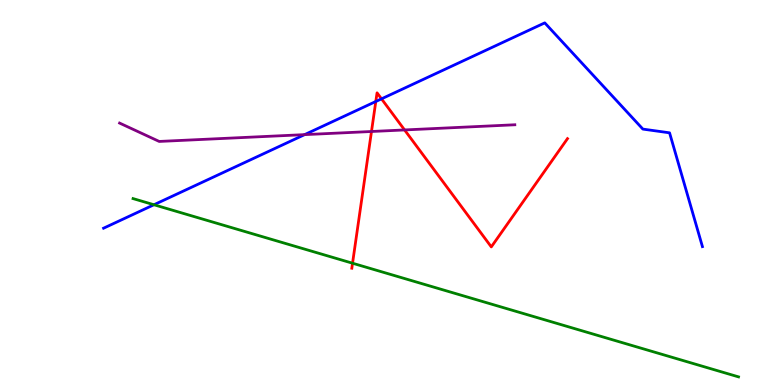[{'lines': ['blue', 'red'], 'intersections': [{'x': 4.85, 'y': 7.36}, {'x': 4.92, 'y': 7.43}]}, {'lines': ['green', 'red'], 'intersections': [{'x': 4.55, 'y': 3.16}]}, {'lines': ['purple', 'red'], 'intersections': [{'x': 4.79, 'y': 6.58}, {'x': 5.22, 'y': 6.62}]}, {'lines': ['blue', 'green'], 'intersections': [{'x': 1.99, 'y': 4.68}]}, {'lines': ['blue', 'purple'], 'intersections': [{'x': 3.93, 'y': 6.5}]}, {'lines': ['green', 'purple'], 'intersections': []}]